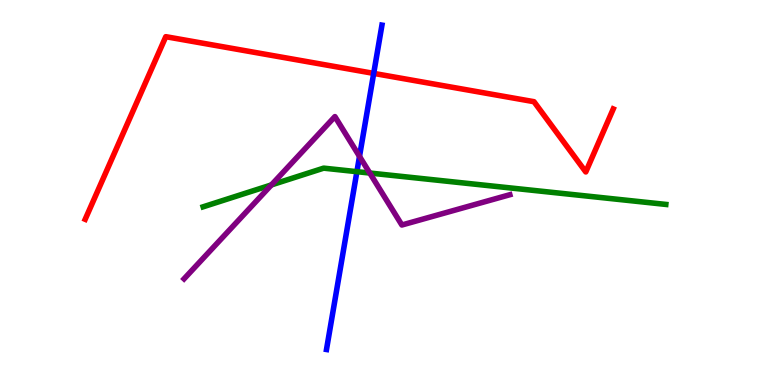[{'lines': ['blue', 'red'], 'intersections': [{'x': 4.82, 'y': 8.09}]}, {'lines': ['green', 'red'], 'intersections': []}, {'lines': ['purple', 'red'], 'intersections': []}, {'lines': ['blue', 'green'], 'intersections': [{'x': 4.61, 'y': 5.54}]}, {'lines': ['blue', 'purple'], 'intersections': [{'x': 4.64, 'y': 5.94}]}, {'lines': ['green', 'purple'], 'intersections': [{'x': 3.5, 'y': 5.2}, {'x': 4.77, 'y': 5.51}]}]